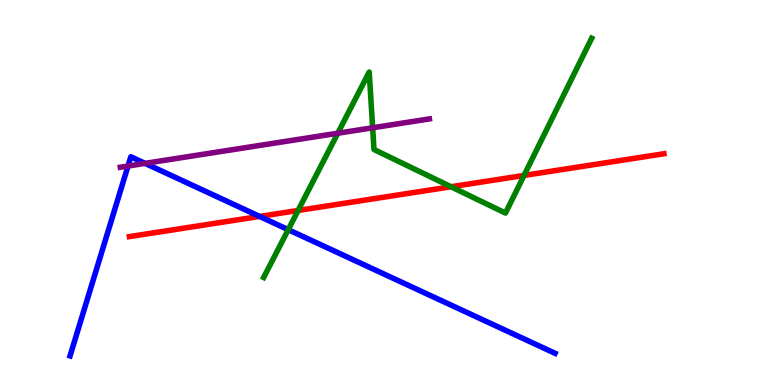[{'lines': ['blue', 'red'], 'intersections': [{'x': 3.35, 'y': 4.38}]}, {'lines': ['green', 'red'], 'intersections': [{'x': 3.85, 'y': 4.53}, {'x': 5.82, 'y': 5.15}, {'x': 6.76, 'y': 5.44}]}, {'lines': ['purple', 'red'], 'intersections': []}, {'lines': ['blue', 'green'], 'intersections': [{'x': 3.72, 'y': 4.03}]}, {'lines': ['blue', 'purple'], 'intersections': [{'x': 1.65, 'y': 5.69}, {'x': 1.87, 'y': 5.76}]}, {'lines': ['green', 'purple'], 'intersections': [{'x': 4.36, 'y': 6.54}, {'x': 4.81, 'y': 6.68}]}]